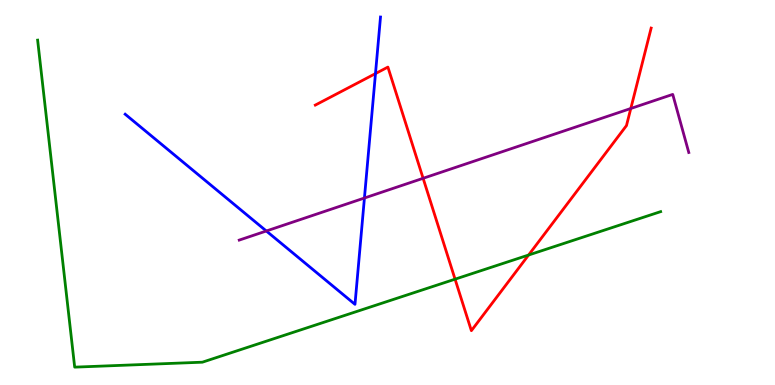[{'lines': ['blue', 'red'], 'intersections': [{'x': 4.84, 'y': 8.09}]}, {'lines': ['green', 'red'], 'intersections': [{'x': 5.87, 'y': 2.75}, {'x': 6.82, 'y': 3.38}]}, {'lines': ['purple', 'red'], 'intersections': [{'x': 5.46, 'y': 5.37}, {'x': 8.14, 'y': 7.18}]}, {'lines': ['blue', 'green'], 'intersections': []}, {'lines': ['blue', 'purple'], 'intersections': [{'x': 3.44, 'y': 4.0}, {'x': 4.7, 'y': 4.86}]}, {'lines': ['green', 'purple'], 'intersections': []}]